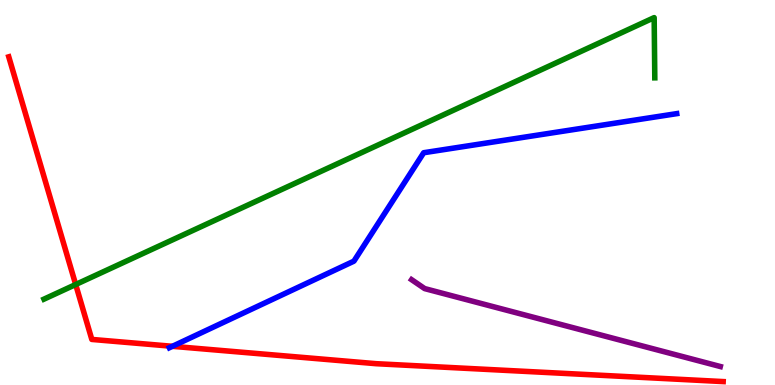[{'lines': ['blue', 'red'], 'intersections': [{'x': 2.22, 'y': 1.01}]}, {'lines': ['green', 'red'], 'intersections': [{'x': 0.977, 'y': 2.61}]}, {'lines': ['purple', 'red'], 'intersections': []}, {'lines': ['blue', 'green'], 'intersections': []}, {'lines': ['blue', 'purple'], 'intersections': []}, {'lines': ['green', 'purple'], 'intersections': []}]